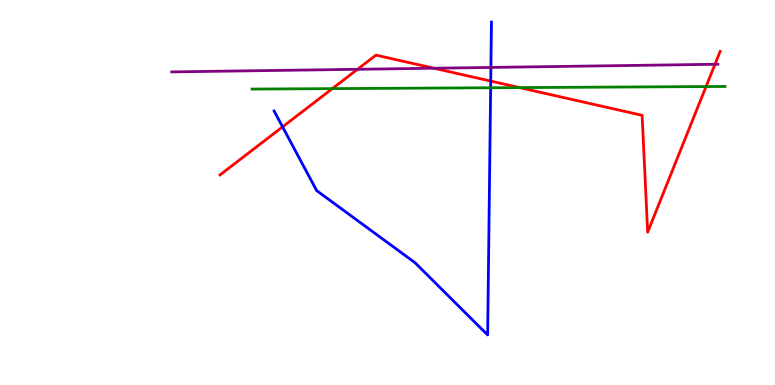[{'lines': ['blue', 'red'], 'intersections': [{'x': 3.65, 'y': 6.71}, {'x': 6.33, 'y': 7.89}]}, {'lines': ['green', 'red'], 'intersections': [{'x': 4.29, 'y': 7.7}, {'x': 6.7, 'y': 7.72}, {'x': 9.11, 'y': 7.75}]}, {'lines': ['purple', 'red'], 'intersections': [{'x': 4.61, 'y': 8.2}, {'x': 5.6, 'y': 8.23}, {'x': 9.23, 'y': 8.33}]}, {'lines': ['blue', 'green'], 'intersections': [{'x': 6.33, 'y': 7.72}]}, {'lines': ['blue', 'purple'], 'intersections': [{'x': 6.33, 'y': 8.25}]}, {'lines': ['green', 'purple'], 'intersections': []}]